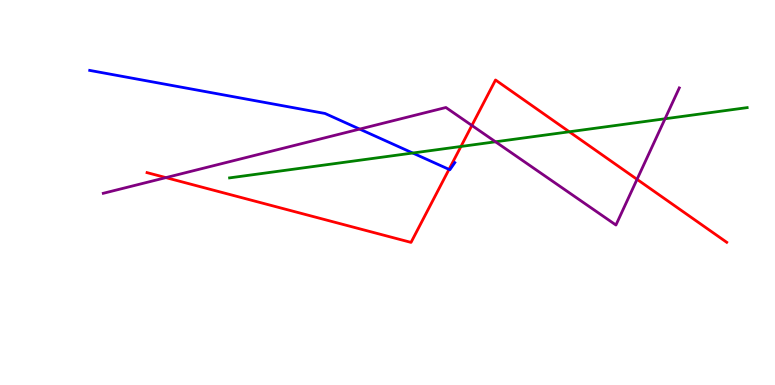[{'lines': ['blue', 'red'], 'intersections': [{'x': 5.79, 'y': 5.6}]}, {'lines': ['green', 'red'], 'intersections': [{'x': 5.95, 'y': 6.2}, {'x': 7.35, 'y': 6.58}]}, {'lines': ['purple', 'red'], 'intersections': [{'x': 2.14, 'y': 5.39}, {'x': 6.09, 'y': 6.74}, {'x': 8.22, 'y': 5.34}]}, {'lines': ['blue', 'green'], 'intersections': [{'x': 5.33, 'y': 6.03}]}, {'lines': ['blue', 'purple'], 'intersections': [{'x': 4.64, 'y': 6.65}]}, {'lines': ['green', 'purple'], 'intersections': [{'x': 6.39, 'y': 6.32}, {'x': 8.58, 'y': 6.92}]}]